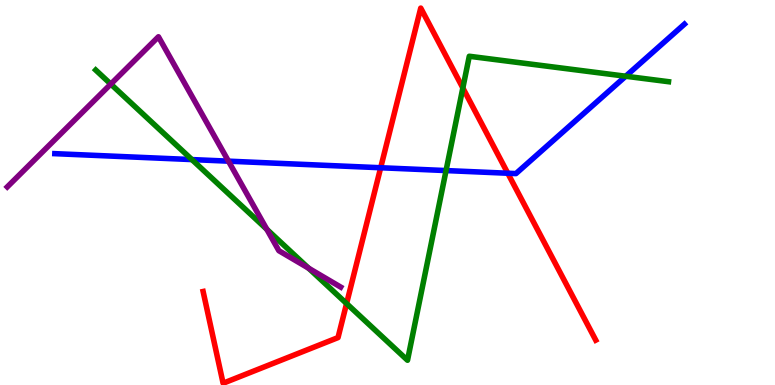[{'lines': ['blue', 'red'], 'intersections': [{'x': 4.91, 'y': 5.64}, {'x': 6.55, 'y': 5.5}]}, {'lines': ['green', 'red'], 'intersections': [{'x': 4.47, 'y': 2.12}, {'x': 5.97, 'y': 7.72}]}, {'lines': ['purple', 'red'], 'intersections': []}, {'lines': ['blue', 'green'], 'intersections': [{'x': 2.48, 'y': 5.86}, {'x': 5.76, 'y': 5.57}, {'x': 8.07, 'y': 8.02}]}, {'lines': ['blue', 'purple'], 'intersections': [{'x': 2.95, 'y': 5.81}]}, {'lines': ['green', 'purple'], 'intersections': [{'x': 1.43, 'y': 7.82}, {'x': 3.44, 'y': 4.04}, {'x': 3.98, 'y': 3.03}]}]